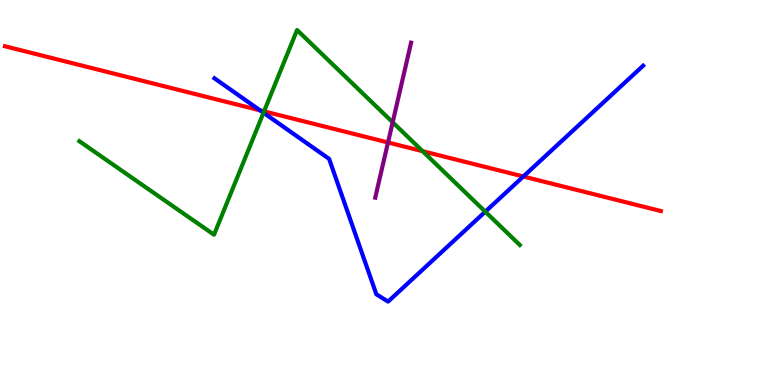[{'lines': ['blue', 'red'], 'intersections': [{'x': 3.36, 'y': 7.13}, {'x': 6.75, 'y': 5.42}]}, {'lines': ['green', 'red'], 'intersections': [{'x': 3.41, 'y': 7.11}, {'x': 5.45, 'y': 6.07}]}, {'lines': ['purple', 'red'], 'intersections': [{'x': 5.01, 'y': 6.3}]}, {'lines': ['blue', 'green'], 'intersections': [{'x': 3.4, 'y': 7.07}, {'x': 6.26, 'y': 4.5}]}, {'lines': ['blue', 'purple'], 'intersections': []}, {'lines': ['green', 'purple'], 'intersections': [{'x': 5.07, 'y': 6.82}]}]